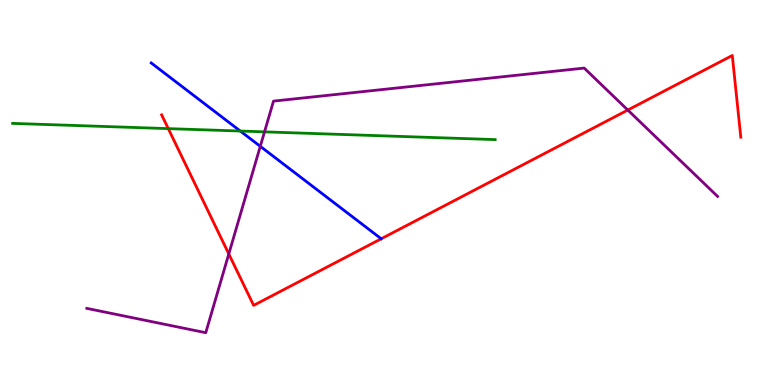[{'lines': ['blue', 'red'], 'intersections': []}, {'lines': ['green', 'red'], 'intersections': [{'x': 2.17, 'y': 6.66}]}, {'lines': ['purple', 'red'], 'intersections': [{'x': 2.95, 'y': 3.4}, {'x': 8.1, 'y': 7.14}]}, {'lines': ['blue', 'green'], 'intersections': [{'x': 3.1, 'y': 6.6}]}, {'lines': ['blue', 'purple'], 'intersections': [{'x': 3.36, 'y': 6.2}]}, {'lines': ['green', 'purple'], 'intersections': [{'x': 3.41, 'y': 6.58}]}]